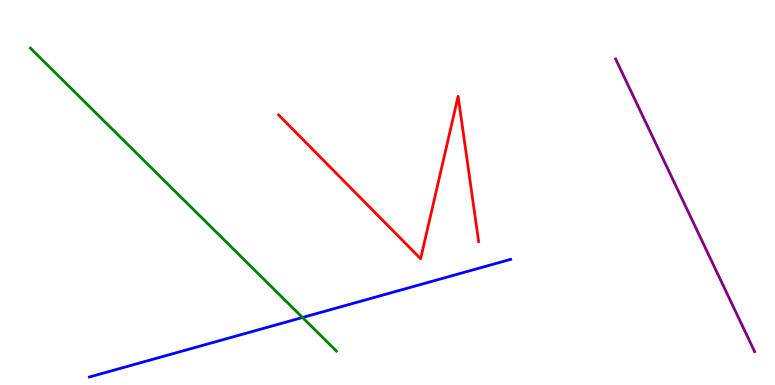[{'lines': ['blue', 'red'], 'intersections': []}, {'lines': ['green', 'red'], 'intersections': []}, {'lines': ['purple', 'red'], 'intersections': []}, {'lines': ['blue', 'green'], 'intersections': [{'x': 3.9, 'y': 1.75}]}, {'lines': ['blue', 'purple'], 'intersections': []}, {'lines': ['green', 'purple'], 'intersections': []}]